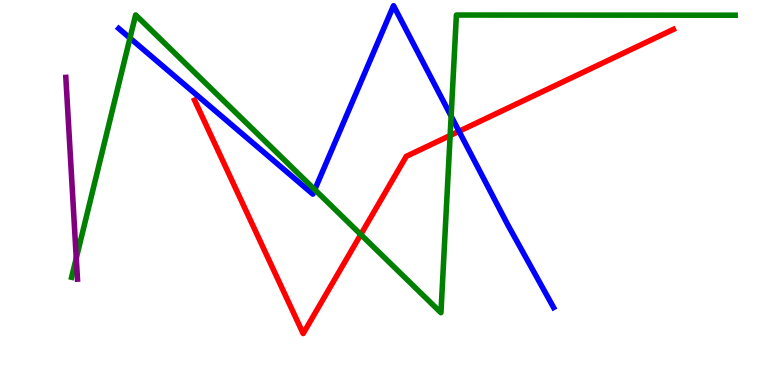[{'lines': ['blue', 'red'], 'intersections': [{'x': 5.92, 'y': 6.59}]}, {'lines': ['green', 'red'], 'intersections': [{'x': 4.66, 'y': 3.91}, {'x': 5.81, 'y': 6.48}]}, {'lines': ['purple', 'red'], 'intersections': []}, {'lines': ['blue', 'green'], 'intersections': [{'x': 1.68, 'y': 9.01}, {'x': 4.06, 'y': 5.07}, {'x': 5.82, 'y': 6.98}]}, {'lines': ['blue', 'purple'], 'intersections': []}, {'lines': ['green', 'purple'], 'intersections': [{'x': 0.984, 'y': 3.29}]}]